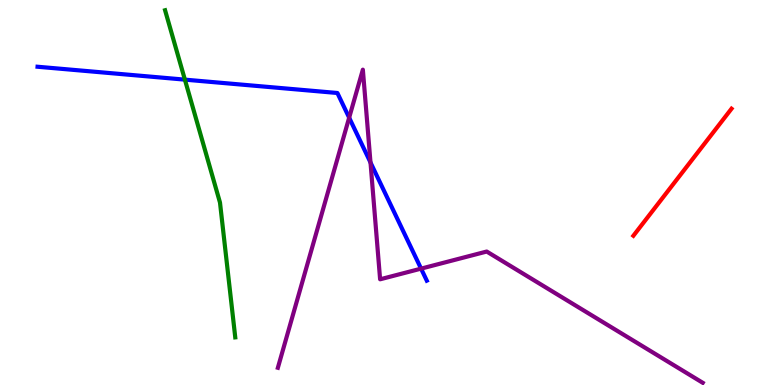[{'lines': ['blue', 'red'], 'intersections': []}, {'lines': ['green', 'red'], 'intersections': []}, {'lines': ['purple', 'red'], 'intersections': []}, {'lines': ['blue', 'green'], 'intersections': [{'x': 2.39, 'y': 7.93}]}, {'lines': ['blue', 'purple'], 'intersections': [{'x': 4.51, 'y': 6.94}, {'x': 4.78, 'y': 5.78}, {'x': 5.43, 'y': 3.02}]}, {'lines': ['green', 'purple'], 'intersections': []}]